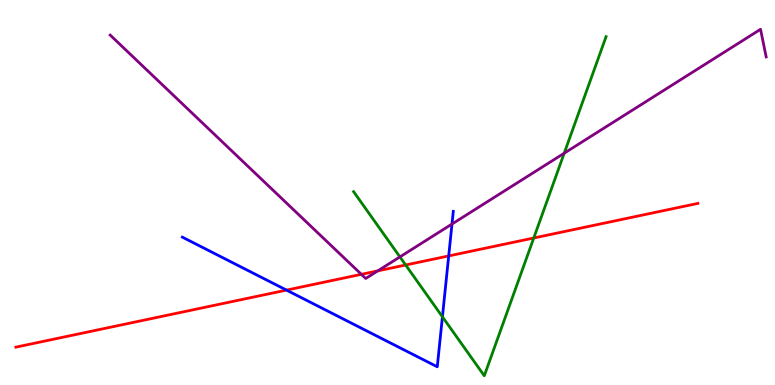[{'lines': ['blue', 'red'], 'intersections': [{'x': 3.7, 'y': 2.46}, {'x': 5.79, 'y': 3.35}]}, {'lines': ['green', 'red'], 'intersections': [{'x': 5.23, 'y': 3.12}, {'x': 6.89, 'y': 3.82}]}, {'lines': ['purple', 'red'], 'intersections': [{'x': 4.66, 'y': 2.87}, {'x': 4.87, 'y': 2.96}]}, {'lines': ['blue', 'green'], 'intersections': [{'x': 5.71, 'y': 1.77}]}, {'lines': ['blue', 'purple'], 'intersections': [{'x': 5.83, 'y': 4.18}]}, {'lines': ['green', 'purple'], 'intersections': [{'x': 5.16, 'y': 3.33}, {'x': 7.28, 'y': 6.02}]}]